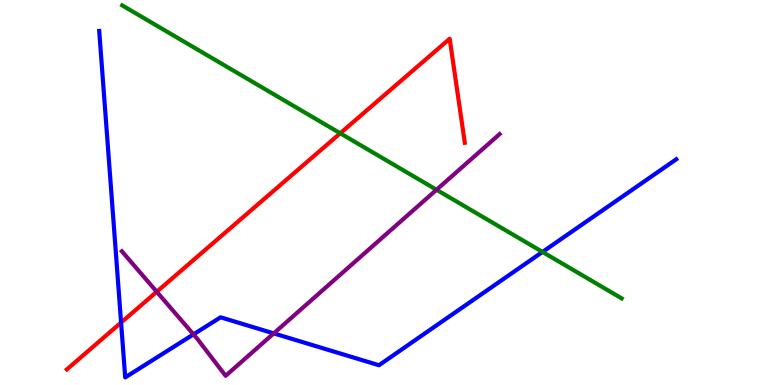[{'lines': ['blue', 'red'], 'intersections': [{'x': 1.56, 'y': 1.62}]}, {'lines': ['green', 'red'], 'intersections': [{'x': 4.39, 'y': 6.54}]}, {'lines': ['purple', 'red'], 'intersections': [{'x': 2.02, 'y': 2.42}]}, {'lines': ['blue', 'green'], 'intersections': [{'x': 7.0, 'y': 3.46}]}, {'lines': ['blue', 'purple'], 'intersections': [{'x': 2.5, 'y': 1.31}, {'x': 3.53, 'y': 1.34}]}, {'lines': ['green', 'purple'], 'intersections': [{'x': 5.63, 'y': 5.07}]}]